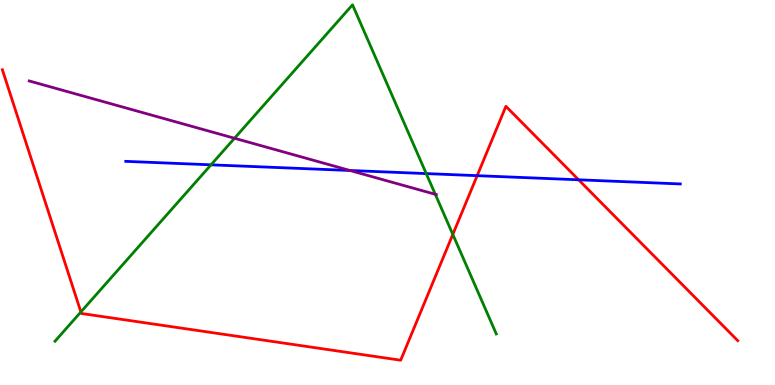[{'lines': ['blue', 'red'], 'intersections': [{'x': 6.16, 'y': 5.44}, {'x': 7.47, 'y': 5.33}]}, {'lines': ['green', 'red'], 'intersections': [{'x': 1.04, 'y': 1.9}, {'x': 5.84, 'y': 3.91}]}, {'lines': ['purple', 'red'], 'intersections': []}, {'lines': ['blue', 'green'], 'intersections': [{'x': 2.72, 'y': 5.72}, {'x': 5.5, 'y': 5.49}]}, {'lines': ['blue', 'purple'], 'intersections': [{'x': 4.52, 'y': 5.57}]}, {'lines': ['green', 'purple'], 'intersections': [{'x': 3.03, 'y': 6.41}, {'x': 5.62, 'y': 4.95}]}]